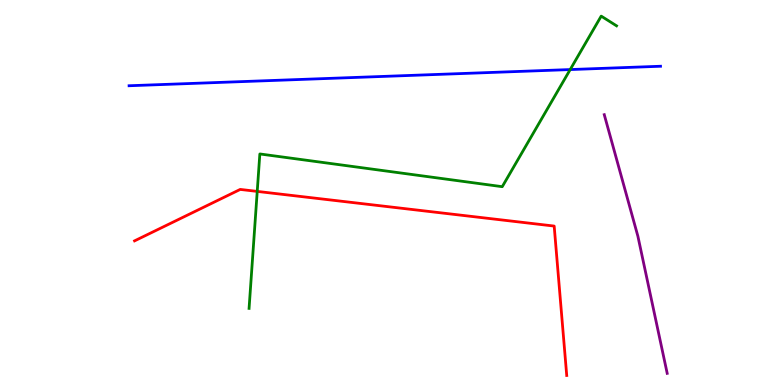[{'lines': ['blue', 'red'], 'intersections': []}, {'lines': ['green', 'red'], 'intersections': [{'x': 3.32, 'y': 5.03}]}, {'lines': ['purple', 'red'], 'intersections': []}, {'lines': ['blue', 'green'], 'intersections': [{'x': 7.36, 'y': 8.19}]}, {'lines': ['blue', 'purple'], 'intersections': []}, {'lines': ['green', 'purple'], 'intersections': []}]